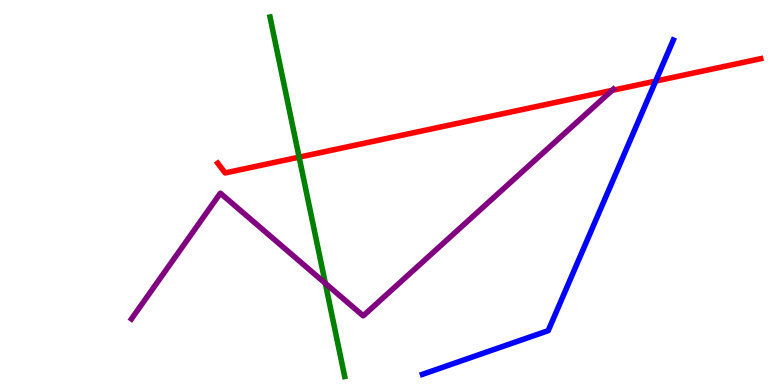[{'lines': ['blue', 'red'], 'intersections': [{'x': 8.46, 'y': 7.89}]}, {'lines': ['green', 'red'], 'intersections': [{'x': 3.86, 'y': 5.92}]}, {'lines': ['purple', 'red'], 'intersections': [{'x': 7.9, 'y': 7.65}]}, {'lines': ['blue', 'green'], 'intersections': []}, {'lines': ['blue', 'purple'], 'intersections': []}, {'lines': ['green', 'purple'], 'intersections': [{'x': 4.2, 'y': 2.64}]}]